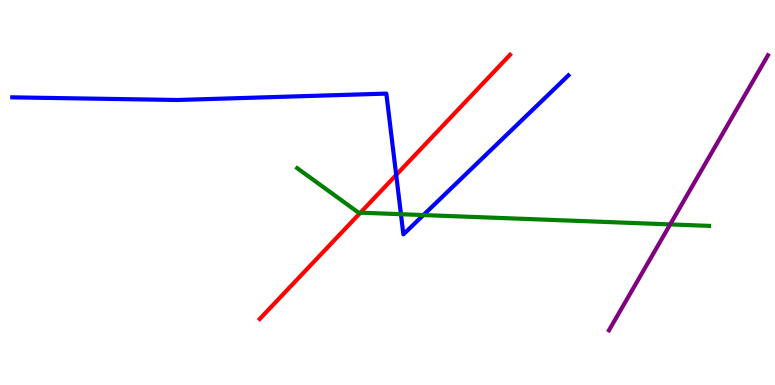[{'lines': ['blue', 'red'], 'intersections': [{'x': 5.11, 'y': 5.46}]}, {'lines': ['green', 'red'], 'intersections': [{'x': 4.65, 'y': 4.48}]}, {'lines': ['purple', 'red'], 'intersections': []}, {'lines': ['blue', 'green'], 'intersections': [{'x': 5.17, 'y': 4.44}, {'x': 5.46, 'y': 4.41}]}, {'lines': ['blue', 'purple'], 'intersections': []}, {'lines': ['green', 'purple'], 'intersections': [{'x': 8.65, 'y': 4.17}]}]